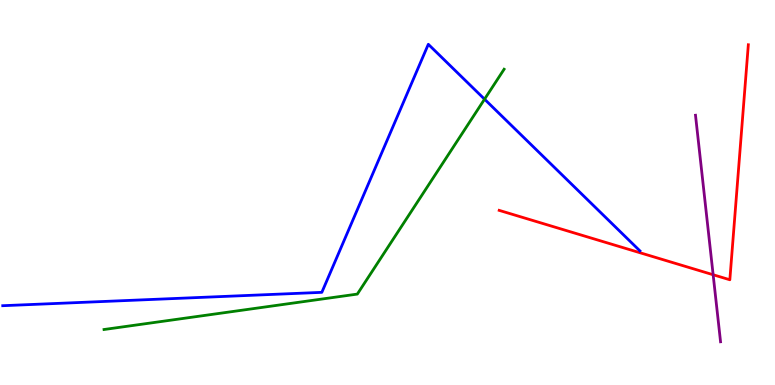[{'lines': ['blue', 'red'], 'intersections': []}, {'lines': ['green', 'red'], 'intersections': []}, {'lines': ['purple', 'red'], 'intersections': [{'x': 9.2, 'y': 2.86}]}, {'lines': ['blue', 'green'], 'intersections': [{'x': 6.25, 'y': 7.42}]}, {'lines': ['blue', 'purple'], 'intersections': []}, {'lines': ['green', 'purple'], 'intersections': []}]